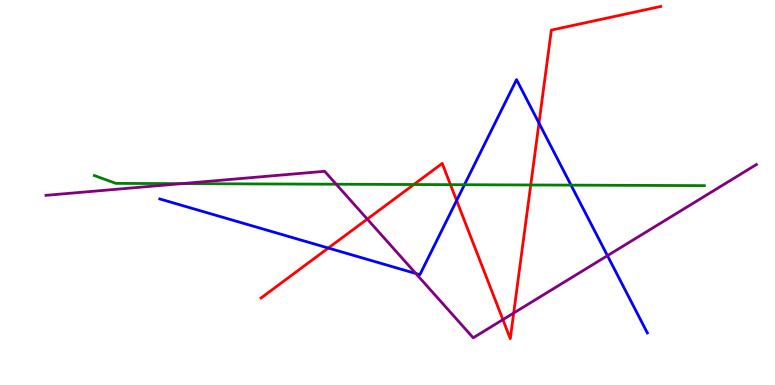[{'lines': ['blue', 'red'], 'intersections': [{'x': 4.24, 'y': 3.56}, {'x': 5.89, 'y': 4.79}, {'x': 6.95, 'y': 6.8}]}, {'lines': ['green', 'red'], 'intersections': [{'x': 5.34, 'y': 5.21}, {'x': 5.81, 'y': 5.2}, {'x': 6.85, 'y': 5.2}]}, {'lines': ['purple', 'red'], 'intersections': [{'x': 4.74, 'y': 4.31}, {'x': 6.49, 'y': 1.7}, {'x': 6.63, 'y': 1.87}]}, {'lines': ['blue', 'green'], 'intersections': [{'x': 5.99, 'y': 5.2}, {'x': 7.37, 'y': 5.19}]}, {'lines': ['blue', 'purple'], 'intersections': [{'x': 5.37, 'y': 2.9}, {'x': 7.84, 'y': 3.36}]}, {'lines': ['green', 'purple'], 'intersections': [{'x': 2.34, 'y': 5.23}, {'x': 4.34, 'y': 5.21}]}]